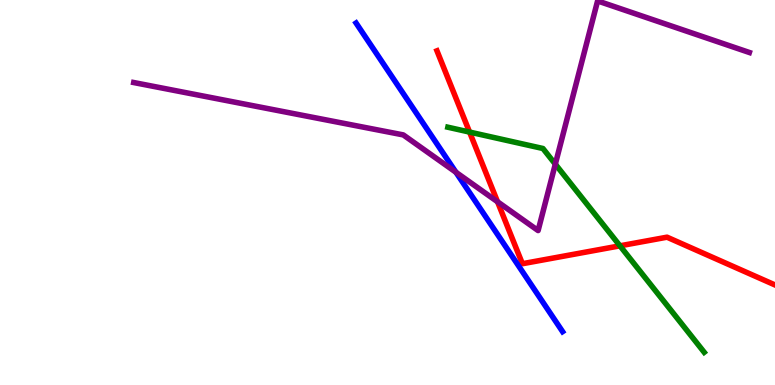[{'lines': ['blue', 'red'], 'intersections': []}, {'lines': ['green', 'red'], 'intersections': [{'x': 6.06, 'y': 6.57}, {'x': 8.0, 'y': 3.61}]}, {'lines': ['purple', 'red'], 'intersections': [{'x': 6.42, 'y': 4.76}]}, {'lines': ['blue', 'green'], 'intersections': []}, {'lines': ['blue', 'purple'], 'intersections': [{'x': 5.88, 'y': 5.53}]}, {'lines': ['green', 'purple'], 'intersections': [{'x': 7.17, 'y': 5.74}]}]